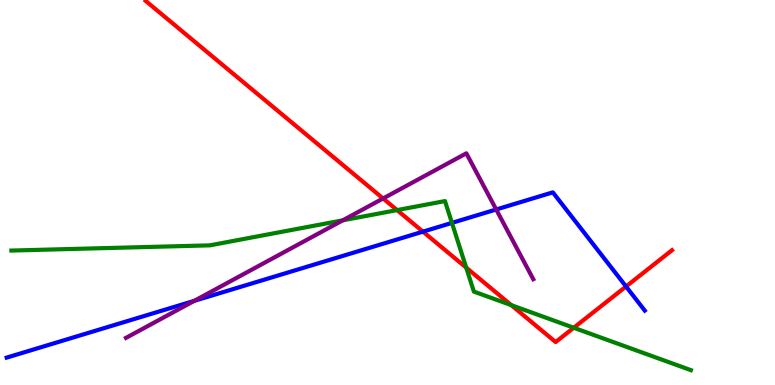[{'lines': ['blue', 'red'], 'intersections': [{'x': 5.46, 'y': 3.98}, {'x': 8.08, 'y': 2.56}]}, {'lines': ['green', 'red'], 'intersections': [{'x': 5.12, 'y': 4.54}, {'x': 6.02, 'y': 3.05}, {'x': 6.6, 'y': 2.07}, {'x': 7.4, 'y': 1.49}]}, {'lines': ['purple', 'red'], 'intersections': [{'x': 4.94, 'y': 4.84}]}, {'lines': ['blue', 'green'], 'intersections': [{'x': 5.83, 'y': 4.21}]}, {'lines': ['blue', 'purple'], 'intersections': [{'x': 2.51, 'y': 2.19}, {'x': 6.4, 'y': 4.56}]}, {'lines': ['green', 'purple'], 'intersections': [{'x': 4.42, 'y': 4.28}]}]